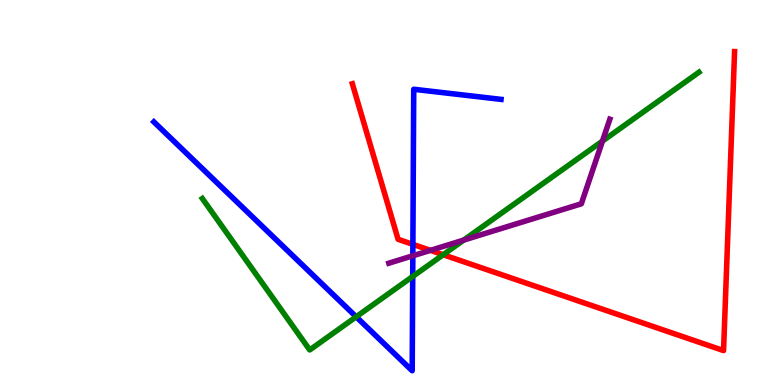[{'lines': ['blue', 'red'], 'intersections': [{'x': 5.33, 'y': 3.65}]}, {'lines': ['green', 'red'], 'intersections': [{'x': 5.72, 'y': 3.38}]}, {'lines': ['purple', 'red'], 'intersections': [{'x': 5.55, 'y': 3.5}]}, {'lines': ['blue', 'green'], 'intersections': [{'x': 4.6, 'y': 1.77}, {'x': 5.33, 'y': 2.82}]}, {'lines': ['blue', 'purple'], 'intersections': [{'x': 5.33, 'y': 3.36}]}, {'lines': ['green', 'purple'], 'intersections': [{'x': 5.98, 'y': 3.76}, {'x': 7.77, 'y': 6.34}]}]